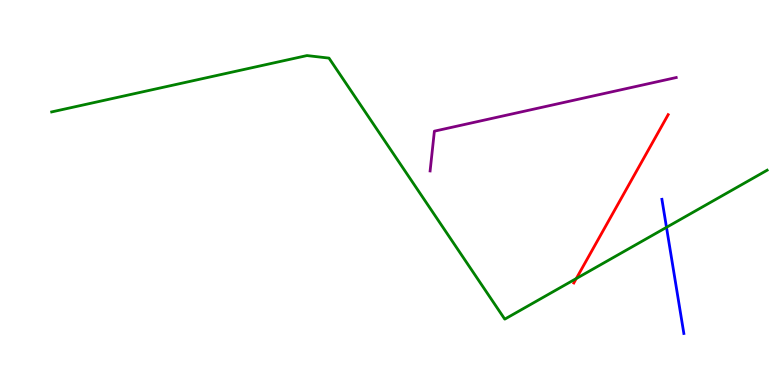[{'lines': ['blue', 'red'], 'intersections': []}, {'lines': ['green', 'red'], 'intersections': [{'x': 7.44, 'y': 2.77}]}, {'lines': ['purple', 'red'], 'intersections': []}, {'lines': ['blue', 'green'], 'intersections': [{'x': 8.6, 'y': 4.1}]}, {'lines': ['blue', 'purple'], 'intersections': []}, {'lines': ['green', 'purple'], 'intersections': []}]